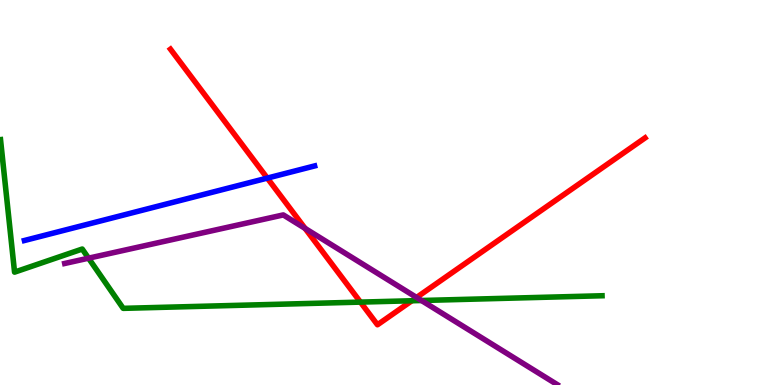[{'lines': ['blue', 'red'], 'intersections': [{'x': 3.45, 'y': 5.37}]}, {'lines': ['green', 'red'], 'intersections': [{'x': 4.65, 'y': 2.15}, {'x': 5.31, 'y': 2.19}]}, {'lines': ['purple', 'red'], 'intersections': [{'x': 3.94, 'y': 4.07}, {'x': 5.38, 'y': 2.27}]}, {'lines': ['blue', 'green'], 'intersections': []}, {'lines': ['blue', 'purple'], 'intersections': []}, {'lines': ['green', 'purple'], 'intersections': [{'x': 1.14, 'y': 3.29}, {'x': 5.44, 'y': 2.19}]}]